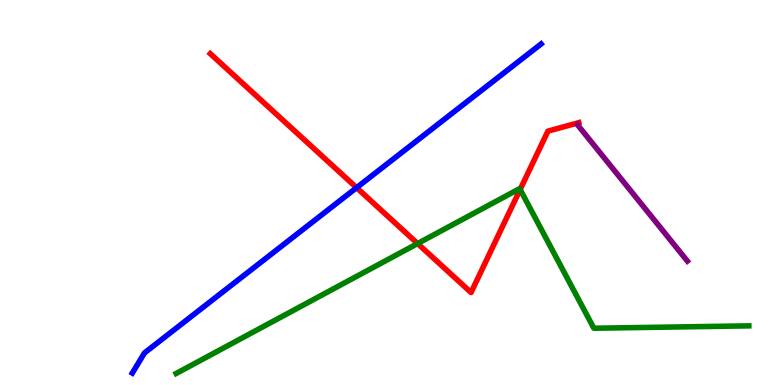[{'lines': ['blue', 'red'], 'intersections': [{'x': 4.6, 'y': 5.13}]}, {'lines': ['green', 'red'], 'intersections': [{'x': 5.39, 'y': 3.67}, {'x': 6.71, 'y': 5.08}]}, {'lines': ['purple', 'red'], 'intersections': []}, {'lines': ['blue', 'green'], 'intersections': []}, {'lines': ['blue', 'purple'], 'intersections': []}, {'lines': ['green', 'purple'], 'intersections': []}]